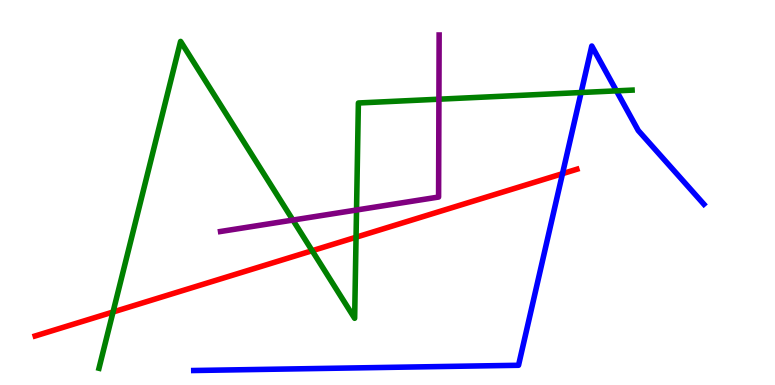[{'lines': ['blue', 'red'], 'intersections': [{'x': 7.26, 'y': 5.49}]}, {'lines': ['green', 'red'], 'intersections': [{'x': 1.46, 'y': 1.9}, {'x': 4.03, 'y': 3.49}, {'x': 4.59, 'y': 3.84}]}, {'lines': ['purple', 'red'], 'intersections': []}, {'lines': ['blue', 'green'], 'intersections': [{'x': 7.5, 'y': 7.6}, {'x': 7.95, 'y': 7.64}]}, {'lines': ['blue', 'purple'], 'intersections': []}, {'lines': ['green', 'purple'], 'intersections': [{'x': 3.78, 'y': 4.28}, {'x': 4.6, 'y': 4.55}, {'x': 5.66, 'y': 7.42}]}]